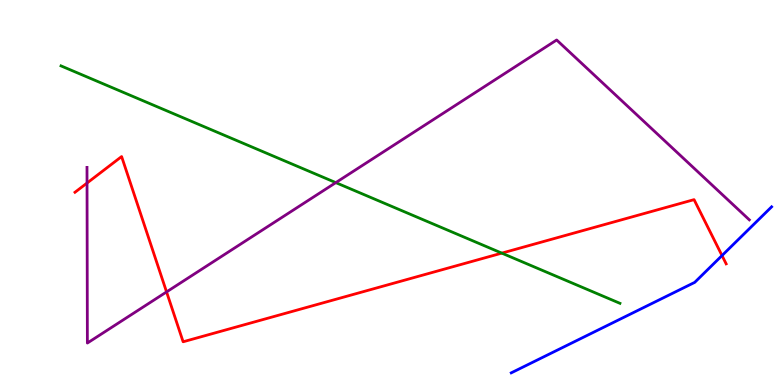[{'lines': ['blue', 'red'], 'intersections': [{'x': 9.32, 'y': 3.36}]}, {'lines': ['green', 'red'], 'intersections': [{'x': 6.47, 'y': 3.43}]}, {'lines': ['purple', 'red'], 'intersections': [{'x': 1.12, 'y': 5.25}, {'x': 2.15, 'y': 2.42}]}, {'lines': ['blue', 'green'], 'intersections': []}, {'lines': ['blue', 'purple'], 'intersections': []}, {'lines': ['green', 'purple'], 'intersections': [{'x': 4.33, 'y': 5.26}]}]